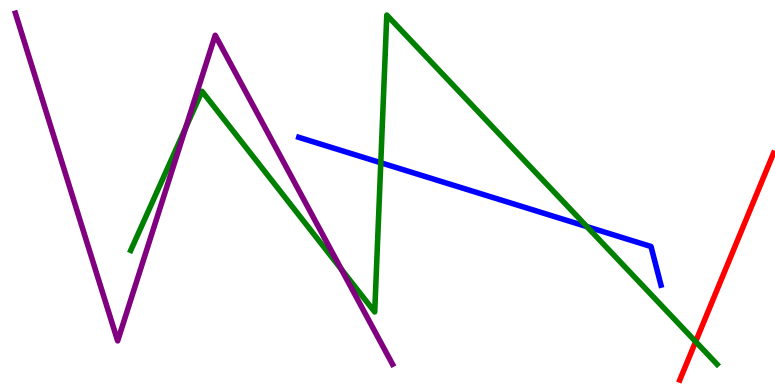[{'lines': ['blue', 'red'], 'intersections': []}, {'lines': ['green', 'red'], 'intersections': [{'x': 8.98, 'y': 1.13}]}, {'lines': ['purple', 'red'], 'intersections': []}, {'lines': ['blue', 'green'], 'intersections': [{'x': 4.91, 'y': 5.77}, {'x': 7.57, 'y': 4.11}]}, {'lines': ['blue', 'purple'], 'intersections': []}, {'lines': ['green', 'purple'], 'intersections': [{'x': 2.4, 'y': 6.69}, {'x': 4.41, 'y': 3.0}]}]